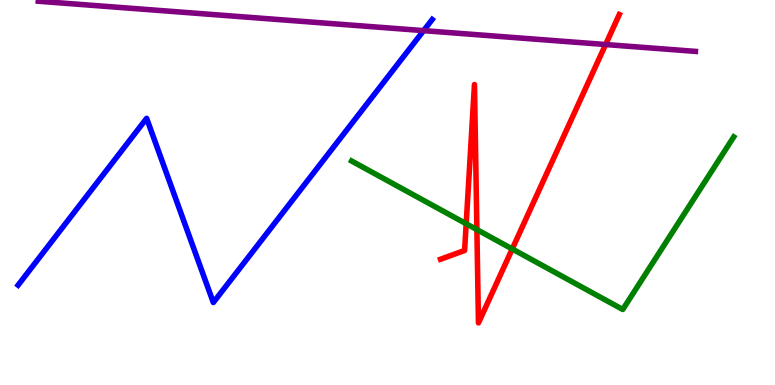[{'lines': ['blue', 'red'], 'intersections': []}, {'lines': ['green', 'red'], 'intersections': [{'x': 6.02, 'y': 4.19}, {'x': 6.15, 'y': 4.04}, {'x': 6.61, 'y': 3.53}]}, {'lines': ['purple', 'red'], 'intersections': [{'x': 7.81, 'y': 8.84}]}, {'lines': ['blue', 'green'], 'intersections': []}, {'lines': ['blue', 'purple'], 'intersections': [{'x': 5.47, 'y': 9.2}]}, {'lines': ['green', 'purple'], 'intersections': []}]